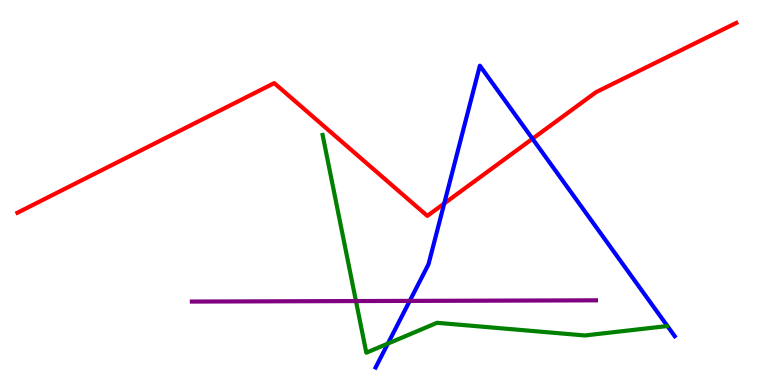[{'lines': ['blue', 'red'], 'intersections': [{'x': 5.73, 'y': 4.71}, {'x': 6.87, 'y': 6.4}]}, {'lines': ['green', 'red'], 'intersections': []}, {'lines': ['purple', 'red'], 'intersections': []}, {'lines': ['blue', 'green'], 'intersections': [{'x': 5.0, 'y': 1.08}]}, {'lines': ['blue', 'purple'], 'intersections': [{'x': 5.29, 'y': 2.18}]}, {'lines': ['green', 'purple'], 'intersections': [{'x': 4.59, 'y': 2.18}]}]